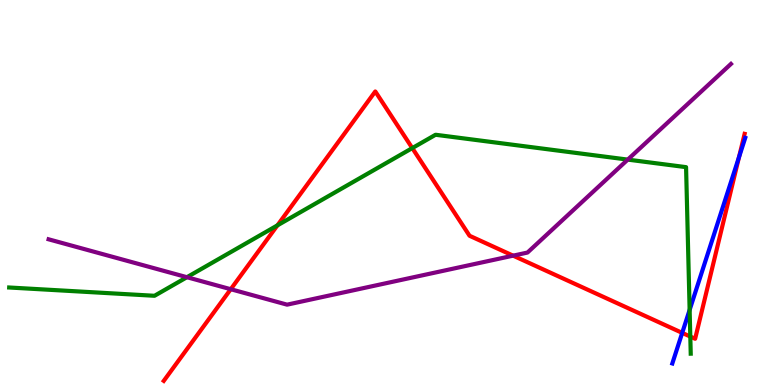[{'lines': ['blue', 'red'], 'intersections': [{'x': 8.8, 'y': 1.35}, {'x': 9.54, 'y': 5.92}]}, {'lines': ['green', 'red'], 'intersections': [{'x': 3.58, 'y': 4.15}, {'x': 5.32, 'y': 6.15}, {'x': 8.91, 'y': 1.26}]}, {'lines': ['purple', 'red'], 'intersections': [{'x': 2.98, 'y': 2.49}, {'x': 6.62, 'y': 3.36}]}, {'lines': ['blue', 'green'], 'intersections': [{'x': 8.9, 'y': 1.95}]}, {'lines': ['blue', 'purple'], 'intersections': []}, {'lines': ['green', 'purple'], 'intersections': [{'x': 2.41, 'y': 2.8}, {'x': 8.1, 'y': 5.85}]}]